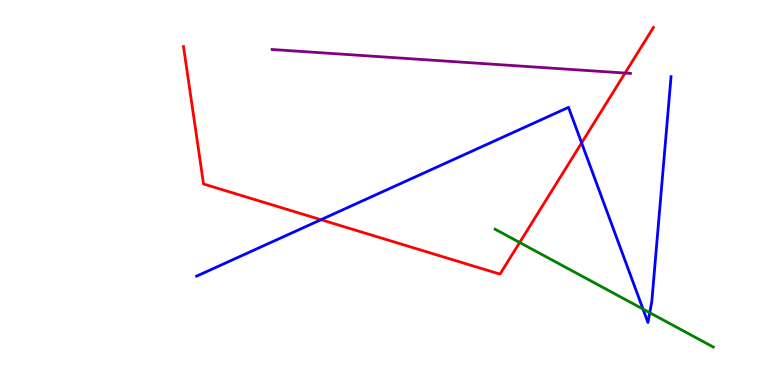[{'lines': ['blue', 'red'], 'intersections': [{'x': 4.14, 'y': 4.29}, {'x': 7.5, 'y': 6.29}]}, {'lines': ['green', 'red'], 'intersections': [{'x': 6.71, 'y': 3.7}]}, {'lines': ['purple', 'red'], 'intersections': [{'x': 8.07, 'y': 8.1}]}, {'lines': ['blue', 'green'], 'intersections': [{'x': 8.3, 'y': 1.97}, {'x': 8.38, 'y': 1.88}]}, {'lines': ['blue', 'purple'], 'intersections': []}, {'lines': ['green', 'purple'], 'intersections': []}]